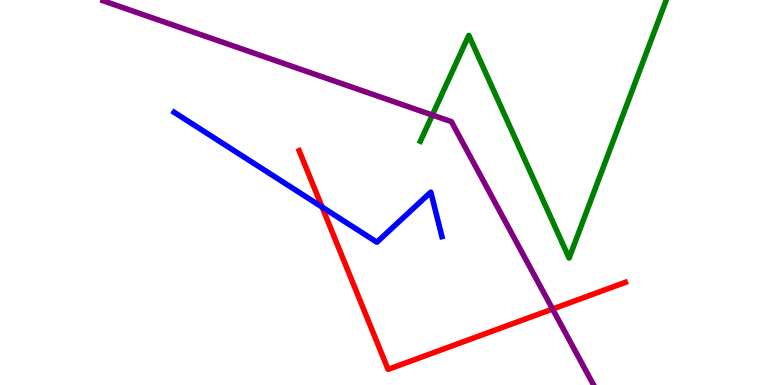[{'lines': ['blue', 'red'], 'intersections': [{'x': 4.16, 'y': 4.62}]}, {'lines': ['green', 'red'], 'intersections': []}, {'lines': ['purple', 'red'], 'intersections': [{'x': 7.13, 'y': 1.97}]}, {'lines': ['blue', 'green'], 'intersections': []}, {'lines': ['blue', 'purple'], 'intersections': []}, {'lines': ['green', 'purple'], 'intersections': [{'x': 5.58, 'y': 7.01}]}]